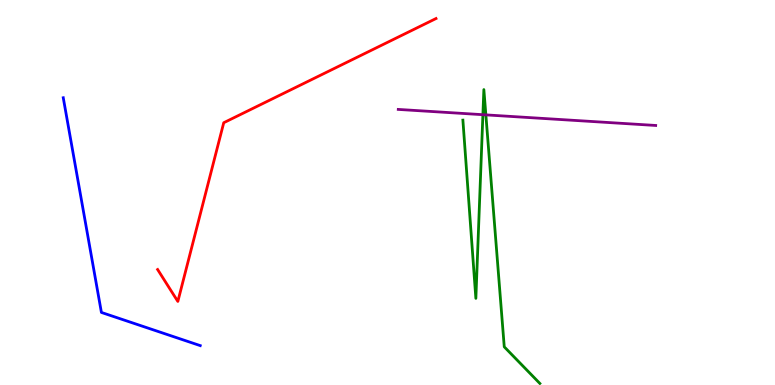[{'lines': ['blue', 'red'], 'intersections': []}, {'lines': ['green', 'red'], 'intersections': []}, {'lines': ['purple', 'red'], 'intersections': []}, {'lines': ['blue', 'green'], 'intersections': []}, {'lines': ['blue', 'purple'], 'intersections': []}, {'lines': ['green', 'purple'], 'intersections': [{'x': 6.23, 'y': 7.02}, {'x': 6.27, 'y': 7.02}]}]